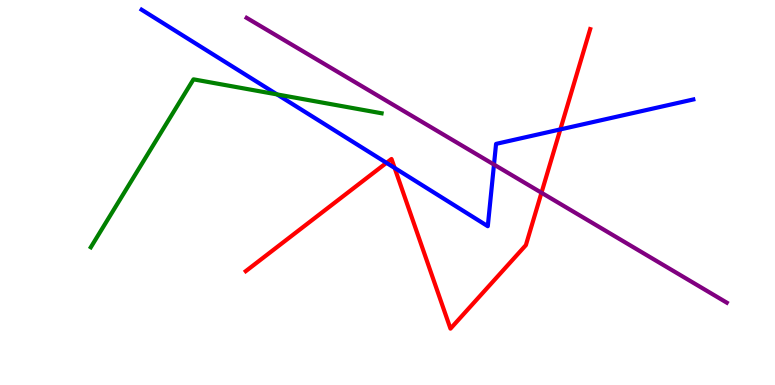[{'lines': ['blue', 'red'], 'intersections': [{'x': 4.99, 'y': 5.77}, {'x': 5.09, 'y': 5.64}, {'x': 7.23, 'y': 6.64}]}, {'lines': ['green', 'red'], 'intersections': []}, {'lines': ['purple', 'red'], 'intersections': [{'x': 6.99, 'y': 4.99}]}, {'lines': ['blue', 'green'], 'intersections': [{'x': 3.57, 'y': 7.55}]}, {'lines': ['blue', 'purple'], 'intersections': [{'x': 6.37, 'y': 5.73}]}, {'lines': ['green', 'purple'], 'intersections': []}]